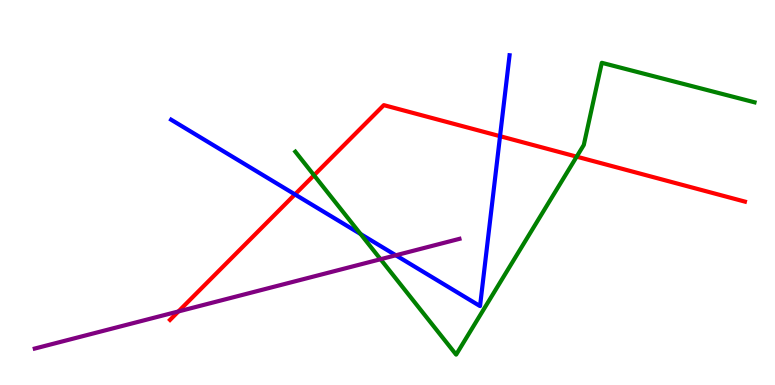[{'lines': ['blue', 'red'], 'intersections': [{'x': 3.81, 'y': 4.95}, {'x': 6.45, 'y': 6.46}]}, {'lines': ['green', 'red'], 'intersections': [{'x': 4.05, 'y': 5.45}, {'x': 7.44, 'y': 5.93}]}, {'lines': ['purple', 'red'], 'intersections': [{'x': 2.3, 'y': 1.91}]}, {'lines': ['blue', 'green'], 'intersections': [{'x': 4.65, 'y': 3.92}]}, {'lines': ['blue', 'purple'], 'intersections': [{'x': 5.11, 'y': 3.37}]}, {'lines': ['green', 'purple'], 'intersections': [{'x': 4.91, 'y': 3.27}]}]